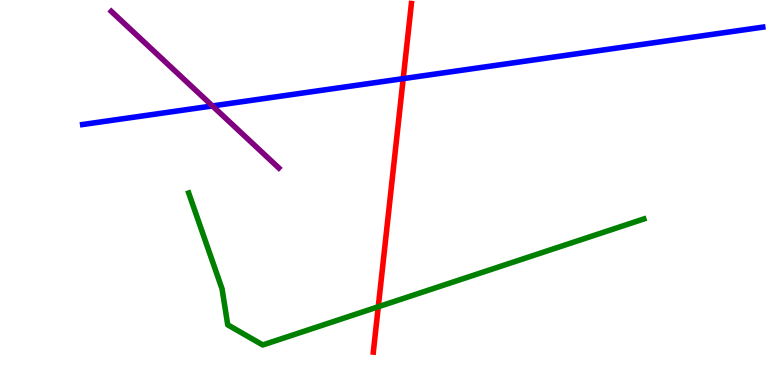[{'lines': ['blue', 'red'], 'intersections': [{'x': 5.2, 'y': 7.96}]}, {'lines': ['green', 'red'], 'intersections': [{'x': 4.88, 'y': 2.03}]}, {'lines': ['purple', 'red'], 'intersections': []}, {'lines': ['blue', 'green'], 'intersections': []}, {'lines': ['blue', 'purple'], 'intersections': [{'x': 2.74, 'y': 7.25}]}, {'lines': ['green', 'purple'], 'intersections': []}]